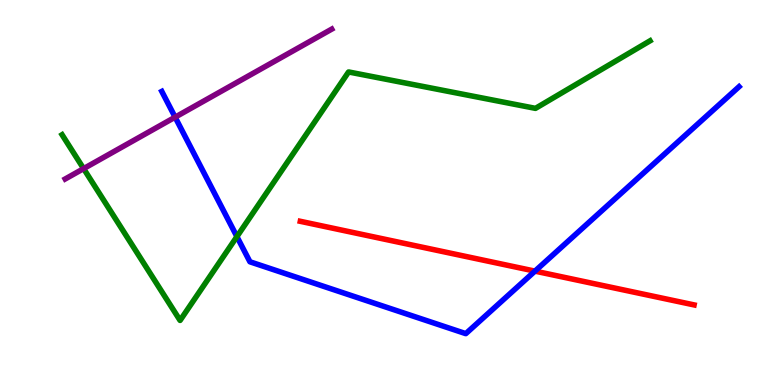[{'lines': ['blue', 'red'], 'intersections': [{'x': 6.9, 'y': 2.96}]}, {'lines': ['green', 'red'], 'intersections': []}, {'lines': ['purple', 'red'], 'intersections': []}, {'lines': ['blue', 'green'], 'intersections': [{'x': 3.06, 'y': 3.85}]}, {'lines': ['blue', 'purple'], 'intersections': [{'x': 2.26, 'y': 6.96}]}, {'lines': ['green', 'purple'], 'intersections': [{'x': 1.08, 'y': 5.62}]}]